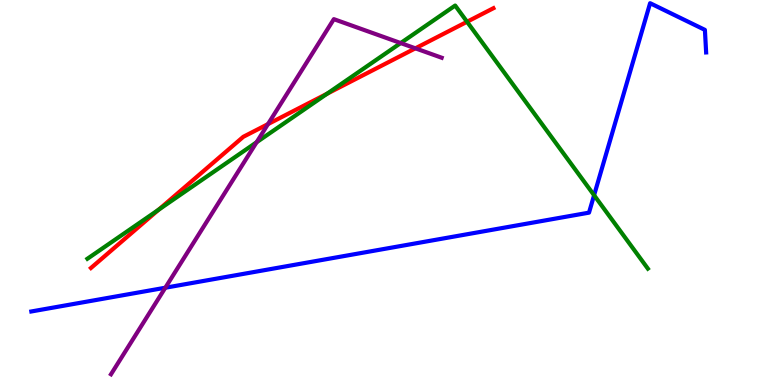[{'lines': ['blue', 'red'], 'intersections': []}, {'lines': ['green', 'red'], 'intersections': [{'x': 2.05, 'y': 4.55}, {'x': 4.22, 'y': 7.57}, {'x': 6.03, 'y': 9.43}]}, {'lines': ['purple', 'red'], 'intersections': [{'x': 3.46, 'y': 6.78}, {'x': 5.36, 'y': 8.74}]}, {'lines': ['blue', 'green'], 'intersections': [{'x': 7.67, 'y': 4.93}]}, {'lines': ['blue', 'purple'], 'intersections': [{'x': 2.13, 'y': 2.53}]}, {'lines': ['green', 'purple'], 'intersections': [{'x': 3.31, 'y': 6.3}, {'x': 5.17, 'y': 8.88}]}]